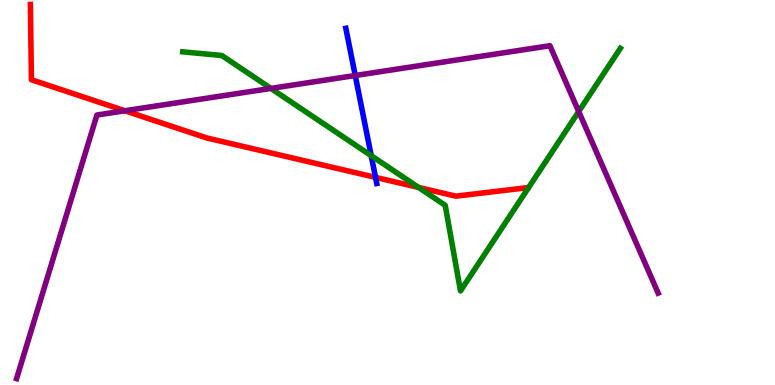[{'lines': ['blue', 'red'], 'intersections': [{'x': 4.85, 'y': 5.39}]}, {'lines': ['green', 'red'], 'intersections': [{'x': 5.4, 'y': 5.13}]}, {'lines': ['purple', 'red'], 'intersections': [{'x': 1.61, 'y': 7.12}]}, {'lines': ['blue', 'green'], 'intersections': [{'x': 4.79, 'y': 5.96}]}, {'lines': ['blue', 'purple'], 'intersections': [{'x': 4.58, 'y': 8.04}]}, {'lines': ['green', 'purple'], 'intersections': [{'x': 3.5, 'y': 7.7}, {'x': 7.47, 'y': 7.1}]}]